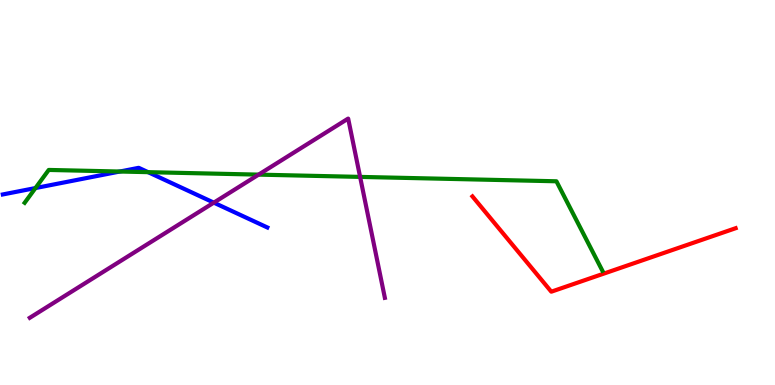[{'lines': ['blue', 'red'], 'intersections': []}, {'lines': ['green', 'red'], 'intersections': []}, {'lines': ['purple', 'red'], 'intersections': []}, {'lines': ['blue', 'green'], 'intersections': [{'x': 0.458, 'y': 5.12}, {'x': 1.55, 'y': 5.54}, {'x': 1.91, 'y': 5.53}]}, {'lines': ['blue', 'purple'], 'intersections': [{'x': 2.76, 'y': 4.74}]}, {'lines': ['green', 'purple'], 'intersections': [{'x': 3.34, 'y': 5.46}, {'x': 4.65, 'y': 5.41}]}]